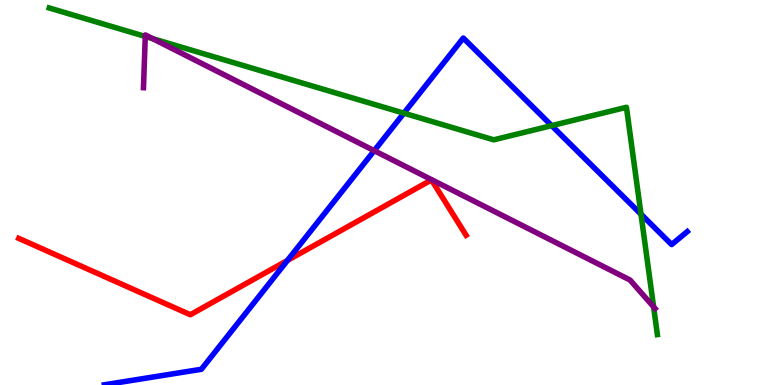[{'lines': ['blue', 'red'], 'intersections': [{'x': 3.71, 'y': 3.24}]}, {'lines': ['green', 'red'], 'intersections': []}, {'lines': ['purple', 'red'], 'intersections': []}, {'lines': ['blue', 'green'], 'intersections': [{'x': 5.21, 'y': 7.06}, {'x': 7.12, 'y': 6.74}, {'x': 8.27, 'y': 4.44}]}, {'lines': ['blue', 'purple'], 'intersections': [{'x': 4.83, 'y': 6.09}]}, {'lines': ['green', 'purple'], 'intersections': [{'x': 1.87, 'y': 9.05}, {'x': 1.97, 'y': 9.0}, {'x': 8.43, 'y': 2.03}]}]